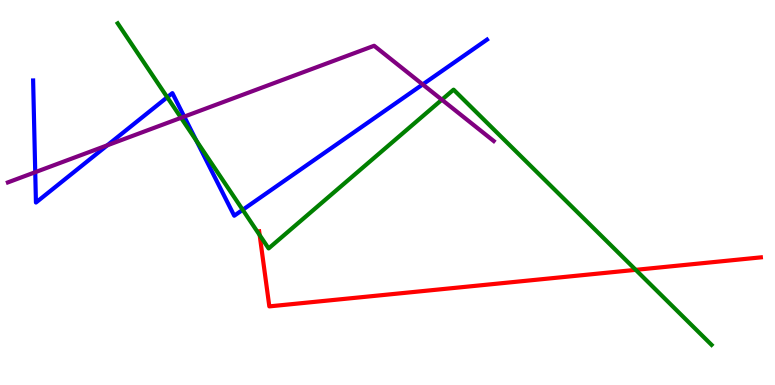[{'lines': ['blue', 'red'], 'intersections': []}, {'lines': ['green', 'red'], 'intersections': [{'x': 3.35, 'y': 3.89}, {'x': 8.2, 'y': 2.99}]}, {'lines': ['purple', 'red'], 'intersections': []}, {'lines': ['blue', 'green'], 'intersections': [{'x': 2.16, 'y': 7.47}, {'x': 2.53, 'y': 6.34}, {'x': 3.13, 'y': 4.55}]}, {'lines': ['blue', 'purple'], 'intersections': [{'x': 0.455, 'y': 5.53}, {'x': 1.38, 'y': 6.23}, {'x': 2.38, 'y': 6.97}, {'x': 5.45, 'y': 7.81}]}, {'lines': ['green', 'purple'], 'intersections': [{'x': 2.34, 'y': 6.94}, {'x': 5.7, 'y': 7.41}]}]